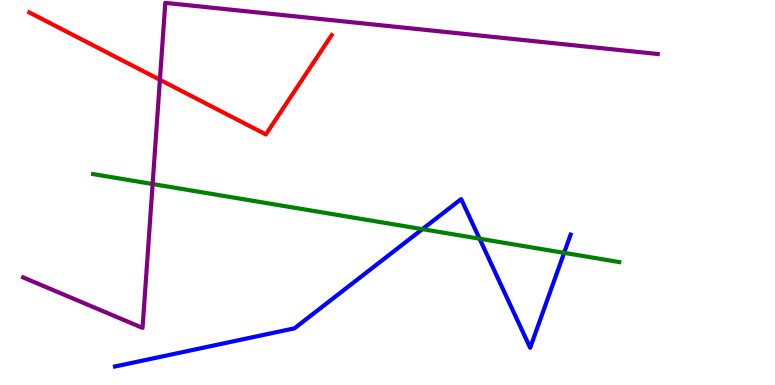[{'lines': ['blue', 'red'], 'intersections': []}, {'lines': ['green', 'red'], 'intersections': []}, {'lines': ['purple', 'red'], 'intersections': [{'x': 2.06, 'y': 7.93}]}, {'lines': ['blue', 'green'], 'intersections': [{'x': 5.45, 'y': 4.05}, {'x': 6.19, 'y': 3.8}, {'x': 7.28, 'y': 3.43}]}, {'lines': ['blue', 'purple'], 'intersections': []}, {'lines': ['green', 'purple'], 'intersections': [{'x': 1.97, 'y': 5.22}]}]